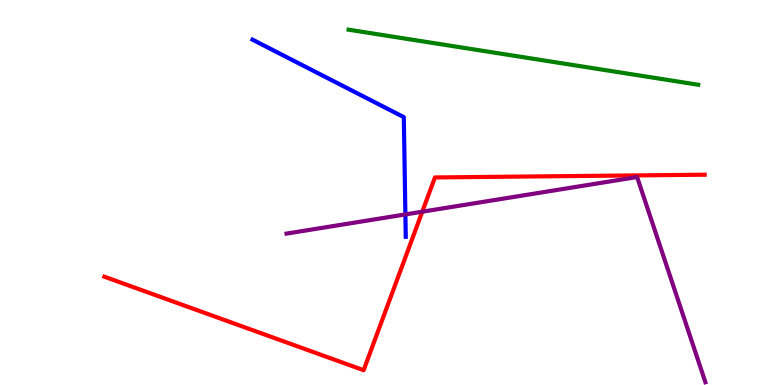[{'lines': ['blue', 'red'], 'intersections': []}, {'lines': ['green', 'red'], 'intersections': []}, {'lines': ['purple', 'red'], 'intersections': [{'x': 5.45, 'y': 4.5}]}, {'lines': ['blue', 'green'], 'intersections': []}, {'lines': ['blue', 'purple'], 'intersections': [{'x': 5.23, 'y': 4.43}]}, {'lines': ['green', 'purple'], 'intersections': []}]